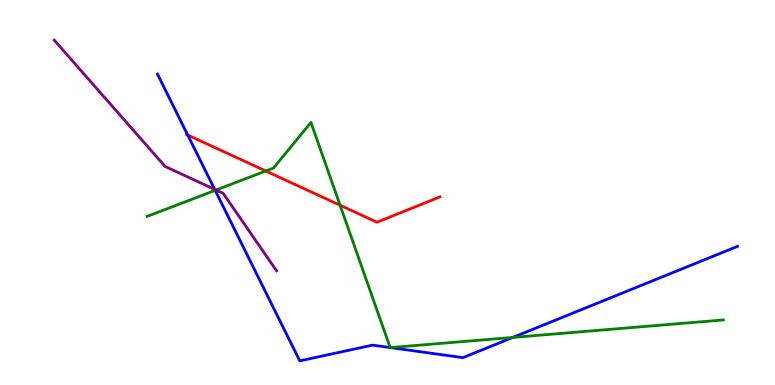[{'lines': ['blue', 'red'], 'intersections': [{'x': 2.42, 'y': 6.49}]}, {'lines': ['green', 'red'], 'intersections': [{'x': 3.43, 'y': 5.56}, {'x': 4.39, 'y': 4.67}]}, {'lines': ['purple', 'red'], 'intersections': []}, {'lines': ['blue', 'green'], 'intersections': [{'x': 2.78, 'y': 5.06}, {'x': 5.03, 'y': 0.972}, {'x': 5.04, 'y': 0.972}, {'x': 6.62, 'y': 1.24}]}, {'lines': ['blue', 'purple'], 'intersections': [{'x': 2.77, 'y': 5.08}]}, {'lines': ['green', 'purple'], 'intersections': [{'x': 2.79, 'y': 5.06}]}]